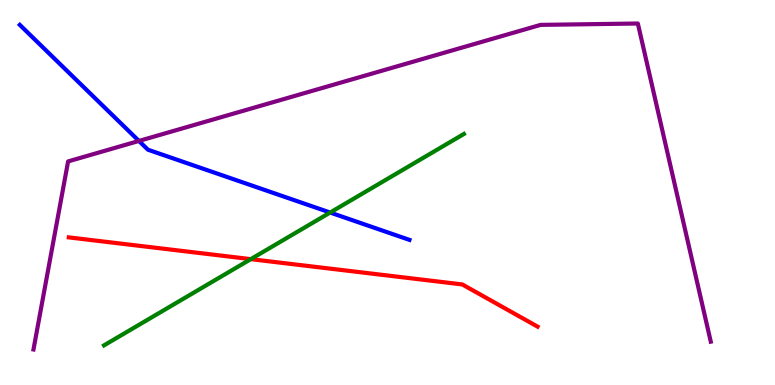[{'lines': ['blue', 'red'], 'intersections': []}, {'lines': ['green', 'red'], 'intersections': [{'x': 3.24, 'y': 3.27}]}, {'lines': ['purple', 'red'], 'intersections': []}, {'lines': ['blue', 'green'], 'intersections': [{'x': 4.26, 'y': 4.48}]}, {'lines': ['blue', 'purple'], 'intersections': [{'x': 1.79, 'y': 6.34}]}, {'lines': ['green', 'purple'], 'intersections': []}]